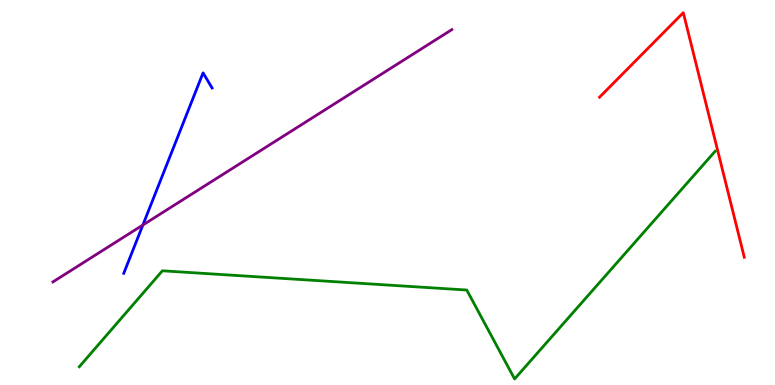[{'lines': ['blue', 'red'], 'intersections': []}, {'lines': ['green', 'red'], 'intersections': []}, {'lines': ['purple', 'red'], 'intersections': []}, {'lines': ['blue', 'green'], 'intersections': []}, {'lines': ['blue', 'purple'], 'intersections': [{'x': 1.84, 'y': 4.16}]}, {'lines': ['green', 'purple'], 'intersections': []}]